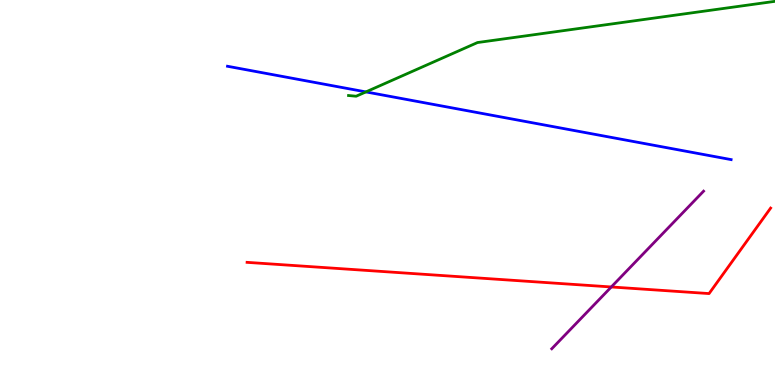[{'lines': ['blue', 'red'], 'intersections': []}, {'lines': ['green', 'red'], 'intersections': []}, {'lines': ['purple', 'red'], 'intersections': [{'x': 7.89, 'y': 2.55}]}, {'lines': ['blue', 'green'], 'intersections': [{'x': 4.72, 'y': 7.61}]}, {'lines': ['blue', 'purple'], 'intersections': []}, {'lines': ['green', 'purple'], 'intersections': []}]